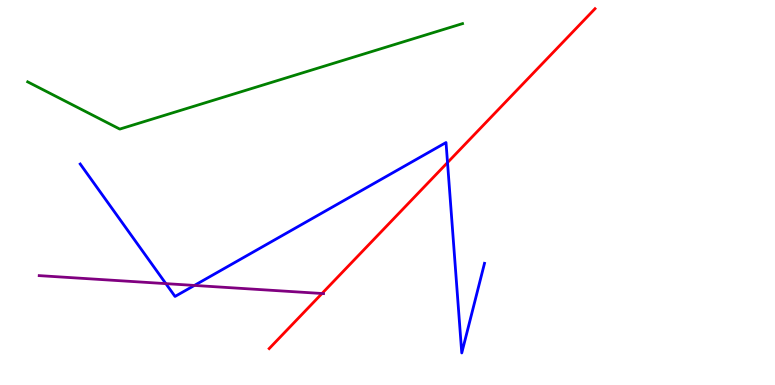[{'lines': ['blue', 'red'], 'intersections': [{'x': 5.77, 'y': 5.78}]}, {'lines': ['green', 'red'], 'intersections': []}, {'lines': ['purple', 'red'], 'intersections': [{'x': 4.15, 'y': 2.38}]}, {'lines': ['blue', 'green'], 'intersections': []}, {'lines': ['blue', 'purple'], 'intersections': [{'x': 2.14, 'y': 2.63}, {'x': 2.51, 'y': 2.59}]}, {'lines': ['green', 'purple'], 'intersections': []}]